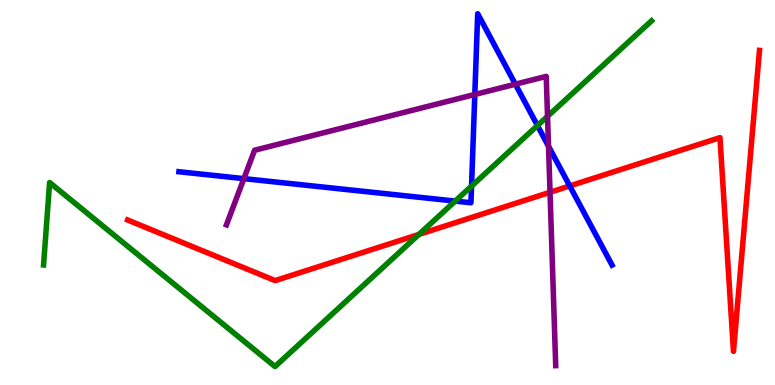[{'lines': ['blue', 'red'], 'intersections': [{'x': 7.35, 'y': 5.17}]}, {'lines': ['green', 'red'], 'intersections': [{'x': 5.41, 'y': 3.91}]}, {'lines': ['purple', 'red'], 'intersections': [{'x': 7.1, 'y': 5.01}]}, {'lines': ['blue', 'green'], 'intersections': [{'x': 5.87, 'y': 4.78}, {'x': 6.08, 'y': 5.17}, {'x': 6.94, 'y': 6.74}]}, {'lines': ['blue', 'purple'], 'intersections': [{'x': 3.15, 'y': 5.36}, {'x': 6.13, 'y': 7.55}, {'x': 6.65, 'y': 7.81}, {'x': 7.08, 'y': 6.2}]}, {'lines': ['green', 'purple'], 'intersections': [{'x': 7.06, 'y': 6.98}]}]